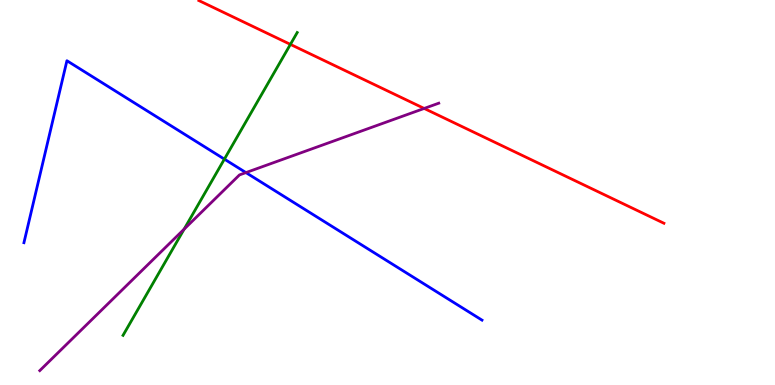[{'lines': ['blue', 'red'], 'intersections': []}, {'lines': ['green', 'red'], 'intersections': [{'x': 3.75, 'y': 8.85}]}, {'lines': ['purple', 'red'], 'intersections': [{'x': 5.47, 'y': 7.18}]}, {'lines': ['blue', 'green'], 'intersections': [{'x': 2.9, 'y': 5.87}]}, {'lines': ['blue', 'purple'], 'intersections': [{'x': 3.17, 'y': 5.52}]}, {'lines': ['green', 'purple'], 'intersections': [{'x': 2.38, 'y': 4.05}]}]